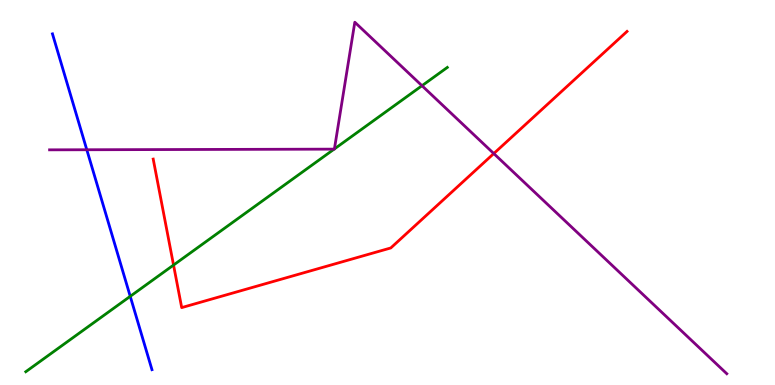[{'lines': ['blue', 'red'], 'intersections': []}, {'lines': ['green', 'red'], 'intersections': [{'x': 2.24, 'y': 3.12}]}, {'lines': ['purple', 'red'], 'intersections': [{'x': 6.37, 'y': 6.01}]}, {'lines': ['blue', 'green'], 'intersections': [{'x': 1.68, 'y': 2.3}]}, {'lines': ['blue', 'purple'], 'intersections': [{'x': 1.12, 'y': 6.11}]}, {'lines': ['green', 'purple'], 'intersections': [{'x': 4.31, 'y': 6.13}, {'x': 4.32, 'y': 6.13}, {'x': 5.45, 'y': 7.77}]}]